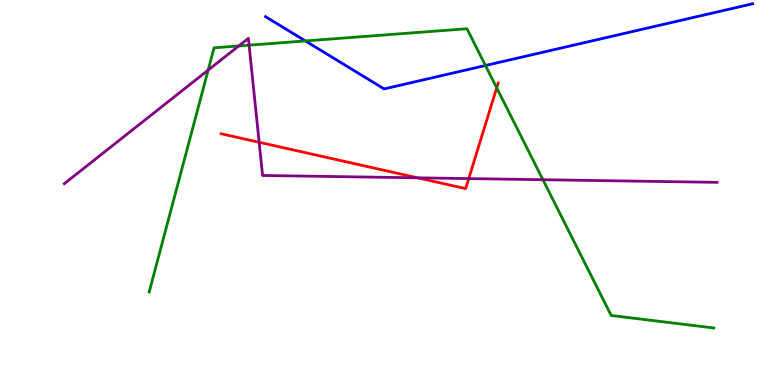[{'lines': ['blue', 'red'], 'intersections': []}, {'lines': ['green', 'red'], 'intersections': [{'x': 6.41, 'y': 7.72}]}, {'lines': ['purple', 'red'], 'intersections': [{'x': 3.34, 'y': 6.3}, {'x': 5.39, 'y': 5.38}, {'x': 6.05, 'y': 5.36}]}, {'lines': ['blue', 'green'], 'intersections': [{'x': 3.94, 'y': 8.94}, {'x': 6.26, 'y': 8.3}]}, {'lines': ['blue', 'purple'], 'intersections': []}, {'lines': ['green', 'purple'], 'intersections': [{'x': 2.69, 'y': 8.18}, {'x': 3.08, 'y': 8.81}, {'x': 3.21, 'y': 8.83}, {'x': 7.01, 'y': 5.33}]}]